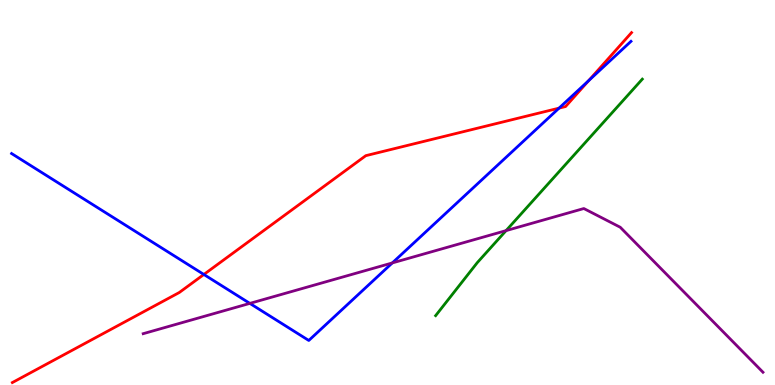[{'lines': ['blue', 'red'], 'intersections': [{'x': 2.63, 'y': 2.87}, {'x': 7.21, 'y': 7.19}, {'x': 7.6, 'y': 7.91}]}, {'lines': ['green', 'red'], 'intersections': []}, {'lines': ['purple', 'red'], 'intersections': []}, {'lines': ['blue', 'green'], 'intersections': []}, {'lines': ['blue', 'purple'], 'intersections': [{'x': 3.22, 'y': 2.12}, {'x': 5.06, 'y': 3.17}]}, {'lines': ['green', 'purple'], 'intersections': [{'x': 6.53, 'y': 4.01}]}]